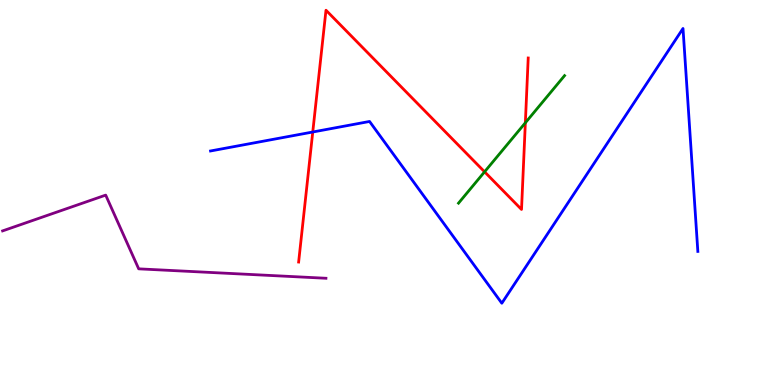[{'lines': ['blue', 'red'], 'intersections': [{'x': 4.04, 'y': 6.57}]}, {'lines': ['green', 'red'], 'intersections': [{'x': 6.25, 'y': 5.54}, {'x': 6.78, 'y': 6.81}]}, {'lines': ['purple', 'red'], 'intersections': []}, {'lines': ['blue', 'green'], 'intersections': []}, {'lines': ['blue', 'purple'], 'intersections': []}, {'lines': ['green', 'purple'], 'intersections': []}]